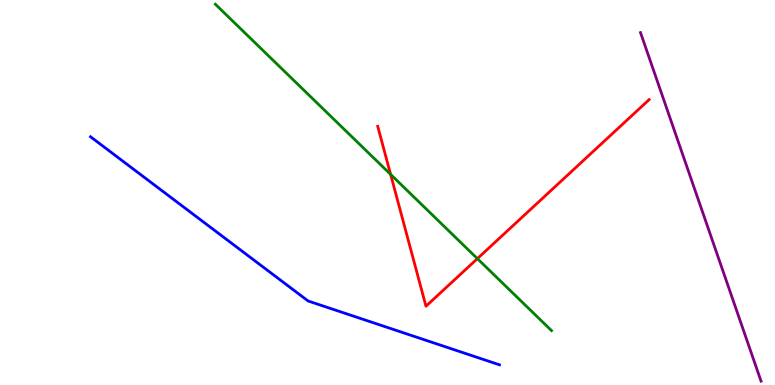[{'lines': ['blue', 'red'], 'intersections': []}, {'lines': ['green', 'red'], 'intersections': [{'x': 5.04, 'y': 5.47}, {'x': 6.16, 'y': 3.28}]}, {'lines': ['purple', 'red'], 'intersections': []}, {'lines': ['blue', 'green'], 'intersections': []}, {'lines': ['blue', 'purple'], 'intersections': []}, {'lines': ['green', 'purple'], 'intersections': []}]